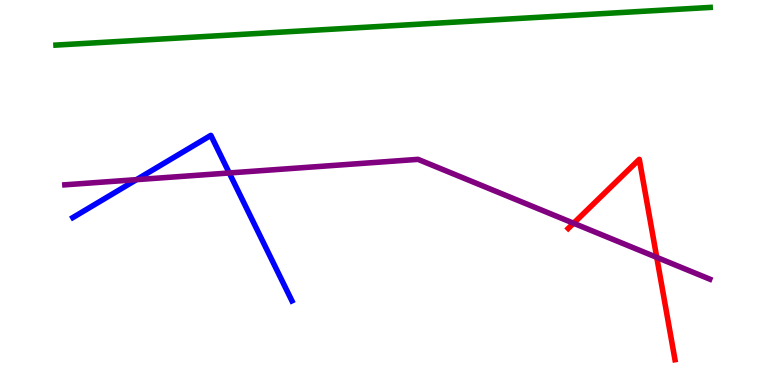[{'lines': ['blue', 'red'], 'intersections': []}, {'lines': ['green', 'red'], 'intersections': []}, {'lines': ['purple', 'red'], 'intersections': [{'x': 7.4, 'y': 4.2}, {'x': 8.47, 'y': 3.32}]}, {'lines': ['blue', 'green'], 'intersections': []}, {'lines': ['blue', 'purple'], 'intersections': [{'x': 1.76, 'y': 5.33}, {'x': 2.96, 'y': 5.51}]}, {'lines': ['green', 'purple'], 'intersections': []}]